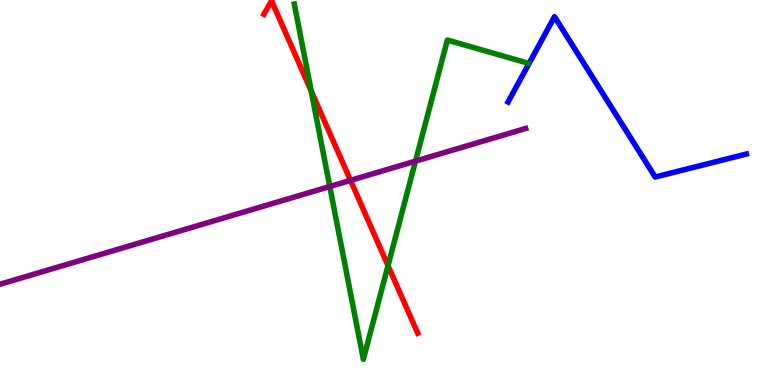[{'lines': ['blue', 'red'], 'intersections': []}, {'lines': ['green', 'red'], 'intersections': [{'x': 4.02, 'y': 7.64}, {'x': 5.01, 'y': 3.1}]}, {'lines': ['purple', 'red'], 'intersections': [{'x': 4.52, 'y': 5.31}]}, {'lines': ['blue', 'green'], 'intersections': []}, {'lines': ['blue', 'purple'], 'intersections': []}, {'lines': ['green', 'purple'], 'intersections': [{'x': 4.26, 'y': 5.16}, {'x': 5.36, 'y': 5.82}]}]